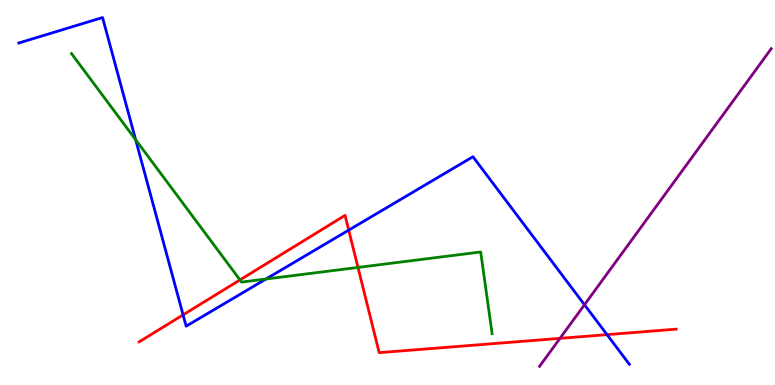[{'lines': ['blue', 'red'], 'intersections': [{'x': 2.36, 'y': 1.82}, {'x': 4.5, 'y': 4.02}, {'x': 7.83, 'y': 1.31}]}, {'lines': ['green', 'red'], 'intersections': [{'x': 3.1, 'y': 2.73}, {'x': 4.62, 'y': 3.05}]}, {'lines': ['purple', 'red'], 'intersections': [{'x': 7.23, 'y': 1.21}]}, {'lines': ['blue', 'green'], 'intersections': [{'x': 1.75, 'y': 6.37}, {'x': 3.43, 'y': 2.75}]}, {'lines': ['blue', 'purple'], 'intersections': [{'x': 7.54, 'y': 2.08}]}, {'lines': ['green', 'purple'], 'intersections': []}]